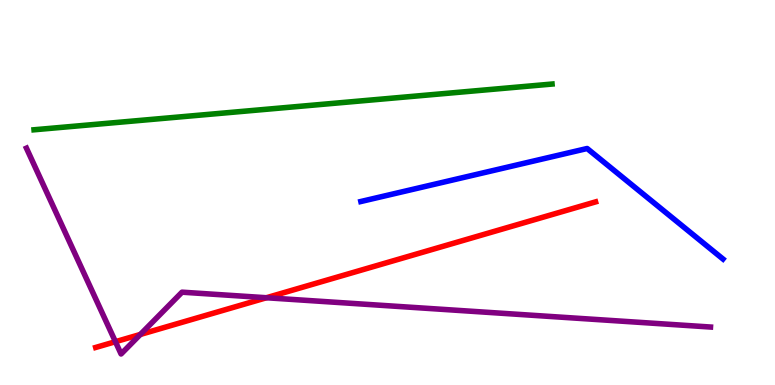[{'lines': ['blue', 'red'], 'intersections': []}, {'lines': ['green', 'red'], 'intersections': []}, {'lines': ['purple', 'red'], 'intersections': [{'x': 1.49, 'y': 1.12}, {'x': 1.81, 'y': 1.31}, {'x': 3.44, 'y': 2.27}]}, {'lines': ['blue', 'green'], 'intersections': []}, {'lines': ['blue', 'purple'], 'intersections': []}, {'lines': ['green', 'purple'], 'intersections': []}]